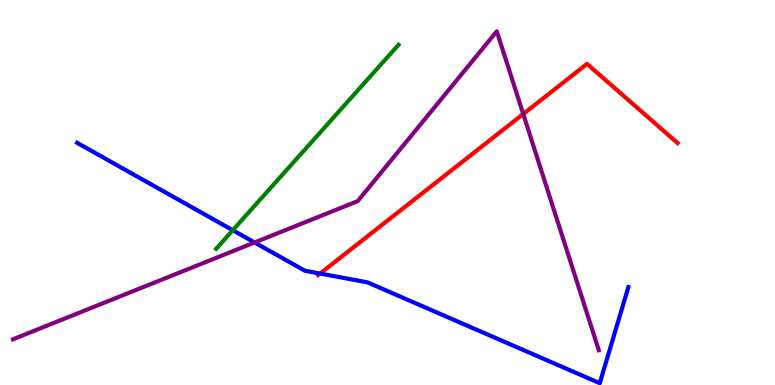[{'lines': ['blue', 'red'], 'intersections': [{'x': 4.13, 'y': 2.89}]}, {'lines': ['green', 'red'], 'intersections': []}, {'lines': ['purple', 'red'], 'intersections': [{'x': 6.75, 'y': 7.04}]}, {'lines': ['blue', 'green'], 'intersections': [{'x': 3.0, 'y': 4.02}]}, {'lines': ['blue', 'purple'], 'intersections': [{'x': 3.29, 'y': 3.7}]}, {'lines': ['green', 'purple'], 'intersections': []}]